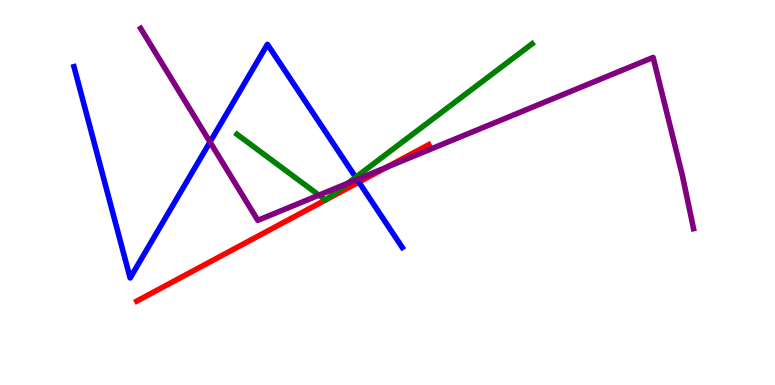[{'lines': ['blue', 'red'], 'intersections': [{'x': 4.63, 'y': 5.27}]}, {'lines': ['green', 'red'], 'intersections': [{'x': 4.2, 'y': 4.8}, {'x': 4.21, 'y': 4.81}]}, {'lines': ['purple', 'red'], 'intersections': [{'x': 4.99, 'y': 5.66}]}, {'lines': ['blue', 'green'], 'intersections': [{'x': 4.59, 'y': 5.39}]}, {'lines': ['blue', 'purple'], 'intersections': [{'x': 2.71, 'y': 6.31}, {'x': 4.61, 'y': 5.34}]}, {'lines': ['green', 'purple'], 'intersections': [{'x': 4.12, 'y': 4.93}, {'x': 4.49, 'y': 5.24}]}]